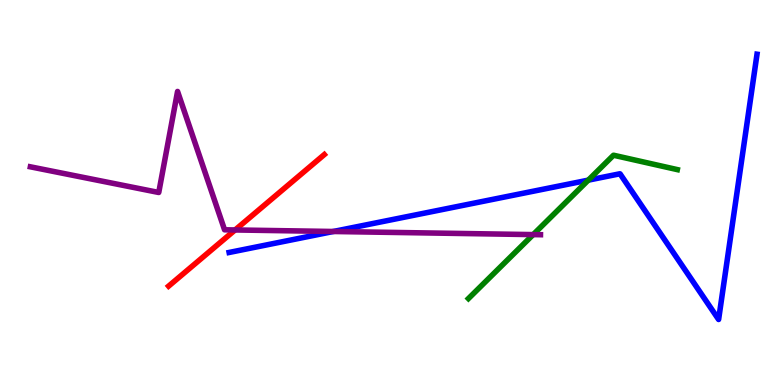[{'lines': ['blue', 'red'], 'intersections': []}, {'lines': ['green', 'red'], 'intersections': []}, {'lines': ['purple', 'red'], 'intersections': [{'x': 3.03, 'y': 4.03}]}, {'lines': ['blue', 'green'], 'intersections': [{'x': 7.59, 'y': 5.32}]}, {'lines': ['blue', 'purple'], 'intersections': [{'x': 4.3, 'y': 3.99}]}, {'lines': ['green', 'purple'], 'intersections': [{'x': 6.88, 'y': 3.91}]}]